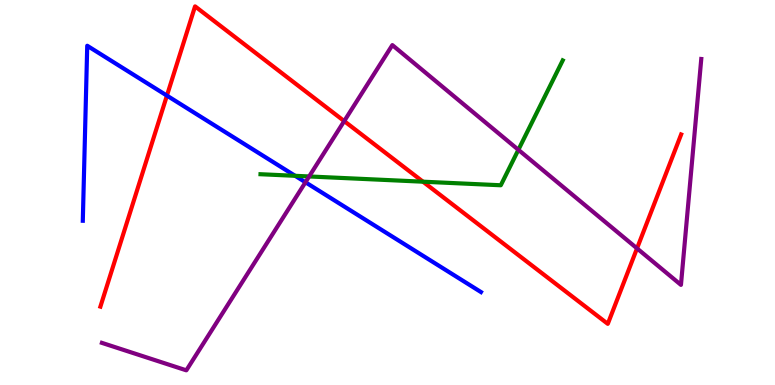[{'lines': ['blue', 'red'], 'intersections': [{'x': 2.15, 'y': 7.52}]}, {'lines': ['green', 'red'], 'intersections': [{'x': 5.46, 'y': 5.28}]}, {'lines': ['purple', 'red'], 'intersections': [{'x': 4.44, 'y': 6.85}, {'x': 8.22, 'y': 3.55}]}, {'lines': ['blue', 'green'], 'intersections': [{'x': 3.81, 'y': 5.43}]}, {'lines': ['blue', 'purple'], 'intersections': [{'x': 3.94, 'y': 5.27}]}, {'lines': ['green', 'purple'], 'intersections': [{'x': 3.99, 'y': 5.42}, {'x': 6.69, 'y': 6.11}]}]